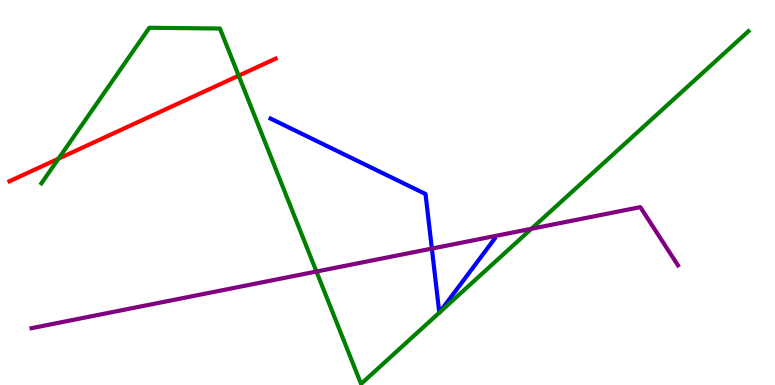[{'lines': ['blue', 'red'], 'intersections': []}, {'lines': ['green', 'red'], 'intersections': [{'x': 0.755, 'y': 5.88}, {'x': 3.08, 'y': 8.03}]}, {'lines': ['purple', 'red'], 'intersections': []}, {'lines': ['blue', 'green'], 'intersections': [{'x': 5.67, 'y': 1.88}, {'x': 5.67, 'y': 1.88}]}, {'lines': ['blue', 'purple'], 'intersections': [{'x': 5.57, 'y': 3.54}]}, {'lines': ['green', 'purple'], 'intersections': [{'x': 4.08, 'y': 2.95}, {'x': 6.86, 'y': 4.06}]}]